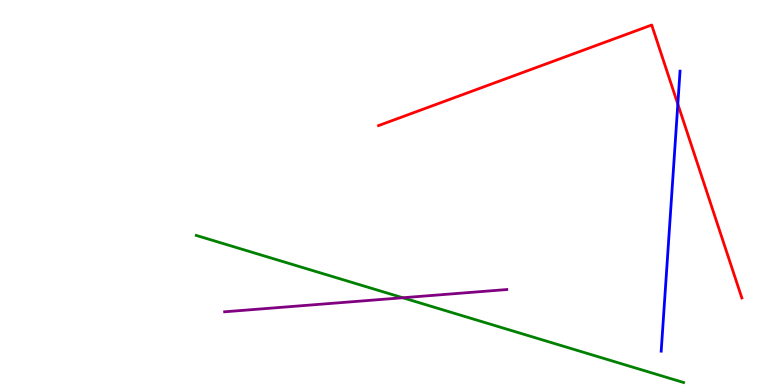[{'lines': ['blue', 'red'], 'intersections': [{'x': 8.75, 'y': 7.3}]}, {'lines': ['green', 'red'], 'intersections': []}, {'lines': ['purple', 'red'], 'intersections': []}, {'lines': ['blue', 'green'], 'intersections': []}, {'lines': ['blue', 'purple'], 'intersections': []}, {'lines': ['green', 'purple'], 'intersections': [{'x': 5.2, 'y': 2.27}]}]